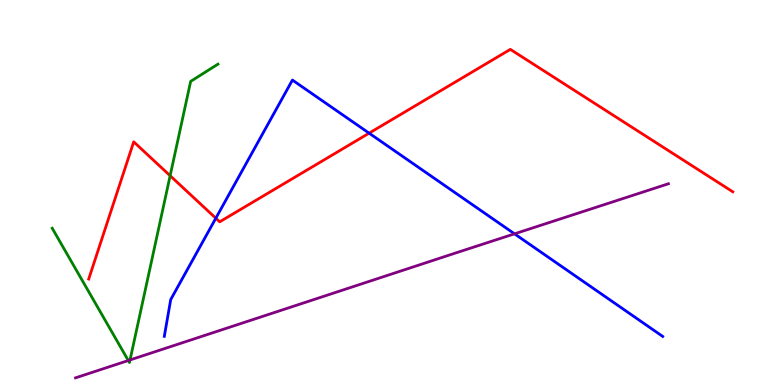[{'lines': ['blue', 'red'], 'intersections': [{'x': 2.78, 'y': 4.33}, {'x': 4.76, 'y': 6.54}]}, {'lines': ['green', 'red'], 'intersections': [{'x': 2.2, 'y': 5.44}]}, {'lines': ['purple', 'red'], 'intersections': []}, {'lines': ['blue', 'green'], 'intersections': []}, {'lines': ['blue', 'purple'], 'intersections': [{'x': 6.64, 'y': 3.93}]}, {'lines': ['green', 'purple'], 'intersections': [{'x': 1.66, 'y': 0.636}, {'x': 1.68, 'y': 0.651}]}]